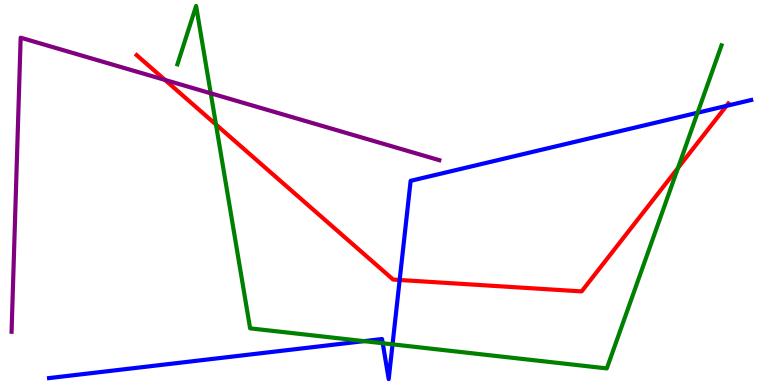[{'lines': ['blue', 'red'], 'intersections': [{'x': 5.16, 'y': 2.73}, {'x': 9.37, 'y': 7.25}]}, {'lines': ['green', 'red'], 'intersections': [{'x': 2.79, 'y': 6.77}, {'x': 8.75, 'y': 5.64}]}, {'lines': ['purple', 'red'], 'intersections': [{'x': 2.13, 'y': 7.92}]}, {'lines': ['blue', 'green'], 'intersections': [{'x': 4.7, 'y': 1.14}, {'x': 4.94, 'y': 1.08}, {'x': 5.07, 'y': 1.06}, {'x': 9.0, 'y': 7.07}]}, {'lines': ['blue', 'purple'], 'intersections': []}, {'lines': ['green', 'purple'], 'intersections': [{'x': 2.72, 'y': 7.58}]}]